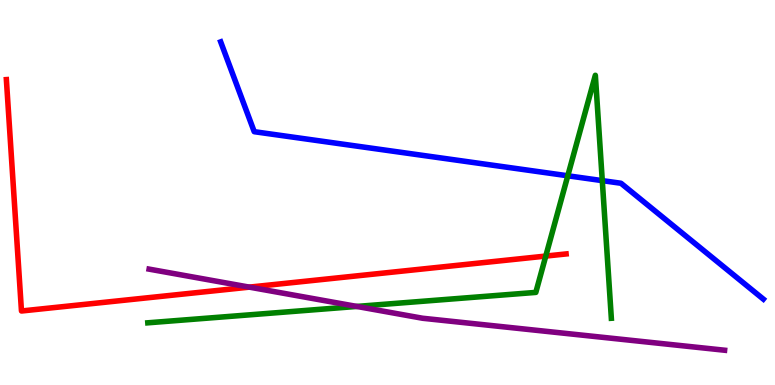[{'lines': ['blue', 'red'], 'intersections': []}, {'lines': ['green', 'red'], 'intersections': [{'x': 7.04, 'y': 3.35}]}, {'lines': ['purple', 'red'], 'intersections': [{'x': 3.22, 'y': 2.54}]}, {'lines': ['blue', 'green'], 'intersections': [{'x': 7.33, 'y': 5.43}, {'x': 7.77, 'y': 5.31}]}, {'lines': ['blue', 'purple'], 'intersections': []}, {'lines': ['green', 'purple'], 'intersections': [{'x': 4.6, 'y': 2.04}]}]